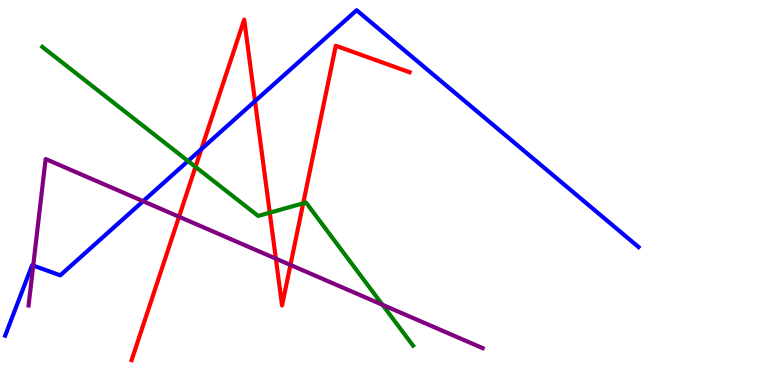[{'lines': ['blue', 'red'], 'intersections': [{'x': 2.6, 'y': 6.13}, {'x': 3.29, 'y': 7.37}]}, {'lines': ['green', 'red'], 'intersections': [{'x': 2.52, 'y': 5.67}, {'x': 3.48, 'y': 4.48}, {'x': 3.91, 'y': 4.72}]}, {'lines': ['purple', 'red'], 'intersections': [{'x': 2.31, 'y': 4.37}, {'x': 3.56, 'y': 3.28}, {'x': 3.75, 'y': 3.12}]}, {'lines': ['blue', 'green'], 'intersections': [{'x': 2.43, 'y': 5.82}]}, {'lines': ['blue', 'purple'], 'intersections': [{'x': 0.429, 'y': 3.1}, {'x': 1.85, 'y': 4.77}]}, {'lines': ['green', 'purple'], 'intersections': [{'x': 4.94, 'y': 2.08}]}]